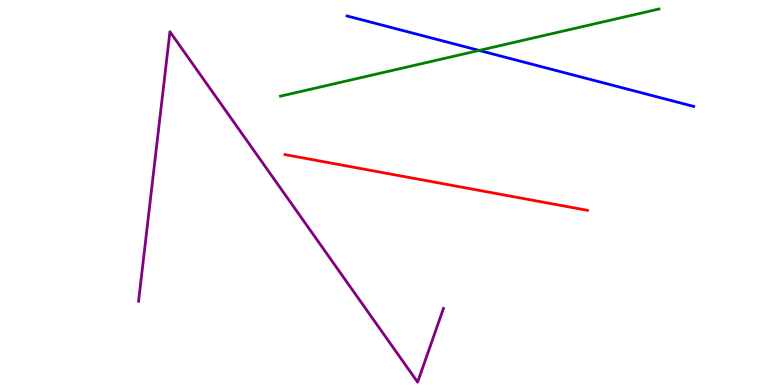[{'lines': ['blue', 'red'], 'intersections': []}, {'lines': ['green', 'red'], 'intersections': []}, {'lines': ['purple', 'red'], 'intersections': []}, {'lines': ['blue', 'green'], 'intersections': [{'x': 6.18, 'y': 8.69}]}, {'lines': ['blue', 'purple'], 'intersections': []}, {'lines': ['green', 'purple'], 'intersections': []}]